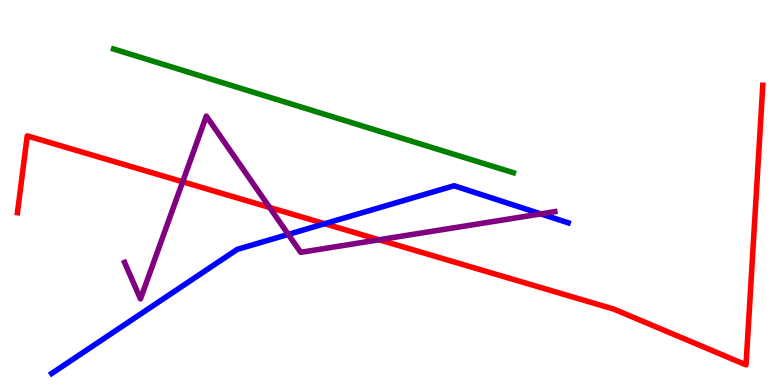[{'lines': ['blue', 'red'], 'intersections': [{'x': 4.19, 'y': 4.19}]}, {'lines': ['green', 'red'], 'intersections': []}, {'lines': ['purple', 'red'], 'intersections': [{'x': 2.36, 'y': 5.28}, {'x': 3.48, 'y': 4.61}, {'x': 4.89, 'y': 3.77}]}, {'lines': ['blue', 'green'], 'intersections': []}, {'lines': ['blue', 'purple'], 'intersections': [{'x': 3.72, 'y': 3.91}, {'x': 6.98, 'y': 4.44}]}, {'lines': ['green', 'purple'], 'intersections': []}]